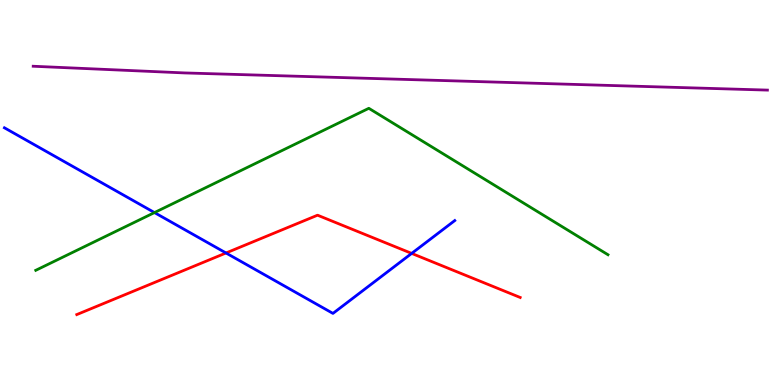[{'lines': ['blue', 'red'], 'intersections': [{'x': 2.92, 'y': 3.43}, {'x': 5.31, 'y': 3.42}]}, {'lines': ['green', 'red'], 'intersections': []}, {'lines': ['purple', 'red'], 'intersections': []}, {'lines': ['blue', 'green'], 'intersections': [{'x': 1.99, 'y': 4.48}]}, {'lines': ['blue', 'purple'], 'intersections': []}, {'lines': ['green', 'purple'], 'intersections': []}]